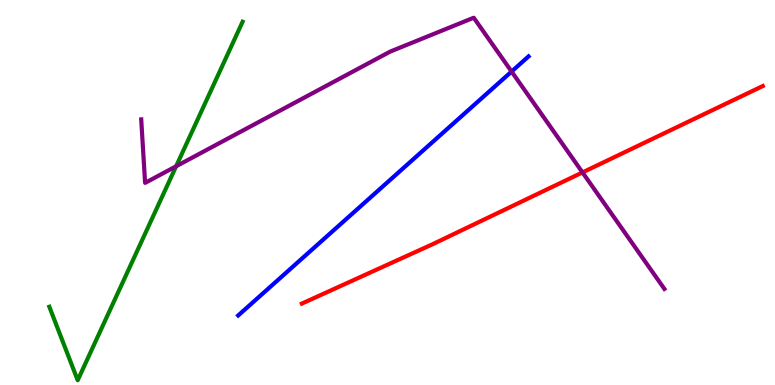[{'lines': ['blue', 'red'], 'intersections': []}, {'lines': ['green', 'red'], 'intersections': []}, {'lines': ['purple', 'red'], 'intersections': [{'x': 7.52, 'y': 5.52}]}, {'lines': ['blue', 'green'], 'intersections': []}, {'lines': ['blue', 'purple'], 'intersections': [{'x': 6.6, 'y': 8.14}]}, {'lines': ['green', 'purple'], 'intersections': [{'x': 2.27, 'y': 5.68}]}]